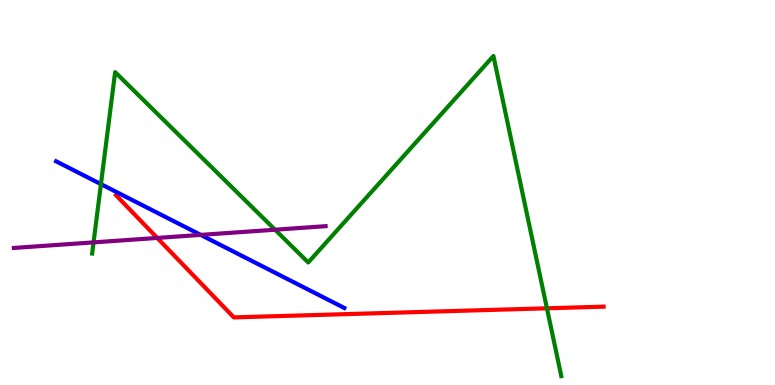[{'lines': ['blue', 'red'], 'intersections': []}, {'lines': ['green', 'red'], 'intersections': [{'x': 7.06, 'y': 1.99}]}, {'lines': ['purple', 'red'], 'intersections': [{'x': 2.03, 'y': 3.82}]}, {'lines': ['blue', 'green'], 'intersections': [{'x': 1.3, 'y': 5.22}]}, {'lines': ['blue', 'purple'], 'intersections': [{'x': 2.59, 'y': 3.9}]}, {'lines': ['green', 'purple'], 'intersections': [{'x': 1.21, 'y': 3.7}, {'x': 3.55, 'y': 4.03}]}]